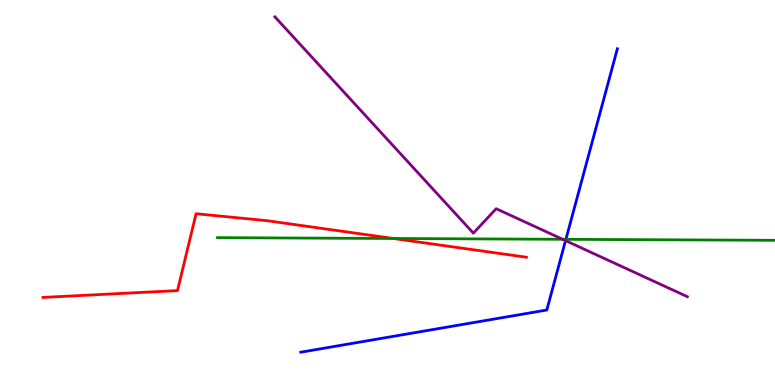[{'lines': ['blue', 'red'], 'intersections': []}, {'lines': ['green', 'red'], 'intersections': [{'x': 5.08, 'y': 3.81}]}, {'lines': ['purple', 'red'], 'intersections': []}, {'lines': ['blue', 'green'], 'intersections': [{'x': 7.3, 'y': 3.78}]}, {'lines': ['blue', 'purple'], 'intersections': [{'x': 7.3, 'y': 3.75}]}, {'lines': ['green', 'purple'], 'intersections': [{'x': 7.26, 'y': 3.78}]}]